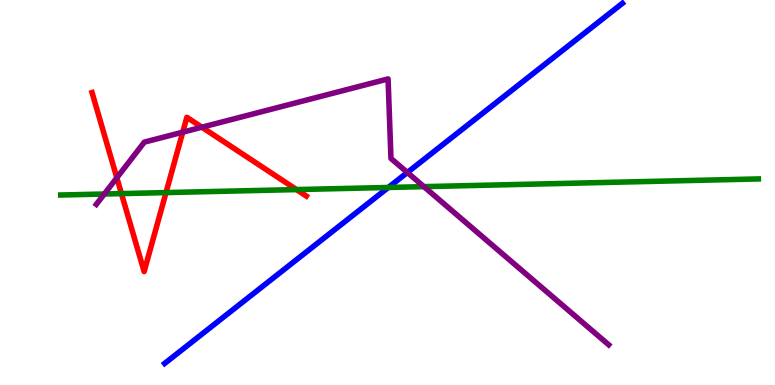[{'lines': ['blue', 'red'], 'intersections': []}, {'lines': ['green', 'red'], 'intersections': [{'x': 1.57, 'y': 4.97}, {'x': 2.14, 'y': 5.0}, {'x': 3.83, 'y': 5.08}]}, {'lines': ['purple', 'red'], 'intersections': [{'x': 1.51, 'y': 5.38}, {'x': 2.36, 'y': 6.57}, {'x': 2.6, 'y': 6.7}]}, {'lines': ['blue', 'green'], 'intersections': [{'x': 5.01, 'y': 5.13}]}, {'lines': ['blue', 'purple'], 'intersections': [{'x': 5.26, 'y': 5.52}]}, {'lines': ['green', 'purple'], 'intersections': [{'x': 1.35, 'y': 4.96}, {'x': 5.47, 'y': 5.15}]}]